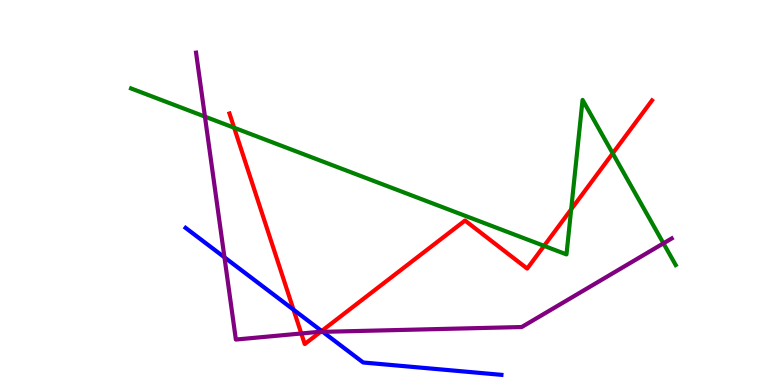[{'lines': ['blue', 'red'], 'intersections': [{'x': 3.79, 'y': 1.96}, {'x': 4.15, 'y': 1.4}]}, {'lines': ['green', 'red'], 'intersections': [{'x': 3.02, 'y': 6.68}, {'x': 7.02, 'y': 3.61}, {'x': 7.37, 'y': 4.56}, {'x': 7.91, 'y': 6.02}]}, {'lines': ['purple', 'red'], 'intersections': [{'x': 3.89, 'y': 1.34}, {'x': 4.14, 'y': 1.38}]}, {'lines': ['blue', 'green'], 'intersections': []}, {'lines': ['blue', 'purple'], 'intersections': [{'x': 2.9, 'y': 3.32}, {'x': 4.16, 'y': 1.38}]}, {'lines': ['green', 'purple'], 'intersections': [{'x': 2.64, 'y': 6.97}, {'x': 8.56, 'y': 3.68}]}]